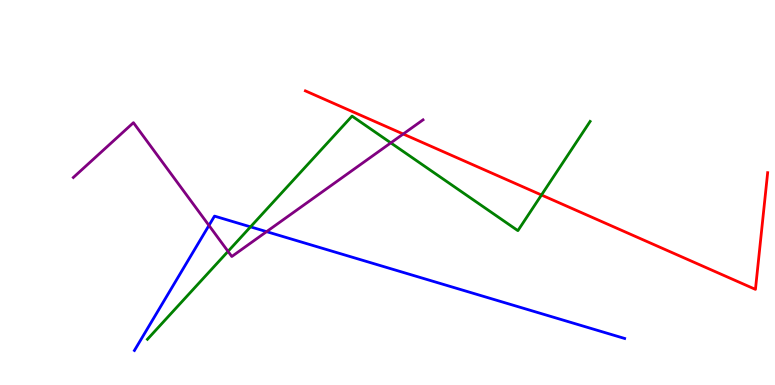[{'lines': ['blue', 'red'], 'intersections': []}, {'lines': ['green', 'red'], 'intersections': [{'x': 6.99, 'y': 4.94}]}, {'lines': ['purple', 'red'], 'intersections': [{'x': 5.2, 'y': 6.52}]}, {'lines': ['blue', 'green'], 'intersections': [{'x': 3.23, 'y': 4.11}]}, {'lines': ['blue', 'purple'], 'intersections': [{'x': 2.7, 'y': 4.14}, {'x': 3.44, 'y': 3.98}]}, {'lines': ['green', 'purple'], 'intersections': [{'x': 2.94, 'y': 3.47}, {'x': 5.04, 'y': 6.29}]}]